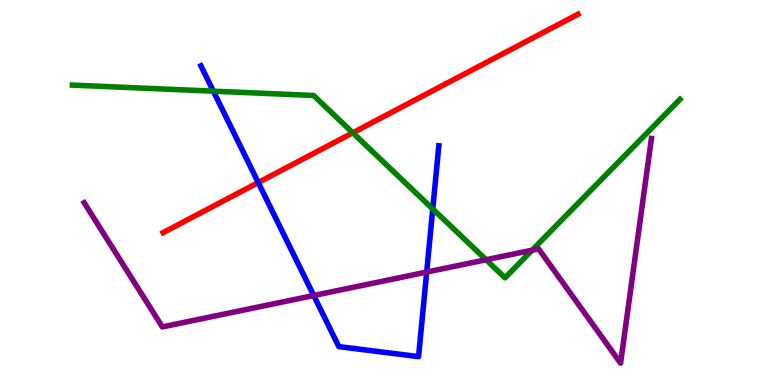[{'lines': ['blue', 'red'], 'intersections': [{'x': 3.33, 'y': 5.26}]}, {'lines': ['green', 'red'], 'intersections': [{'x': 4.55, 'y': 6.55}]}, {'lines': ['purple', 'red'], 'intersections': []}, {'lines': ['blue', 'green'], 'intersections': [{'x': 2.75, 'y': 7.63}, {'x': 5.58, 'y': 4.57}]}, {'lines': ['blue', 'purple'], 'intersections': [{'x': 4.05, 'y': 2.32}, {'x': 5.51, 'y': 2.93}]}, {'lines': ['green', 'purple'], 'intersections': [{'x': 6.27, 'y': 3.25}, {'x': 6.87, 'y': 3.5}]}]